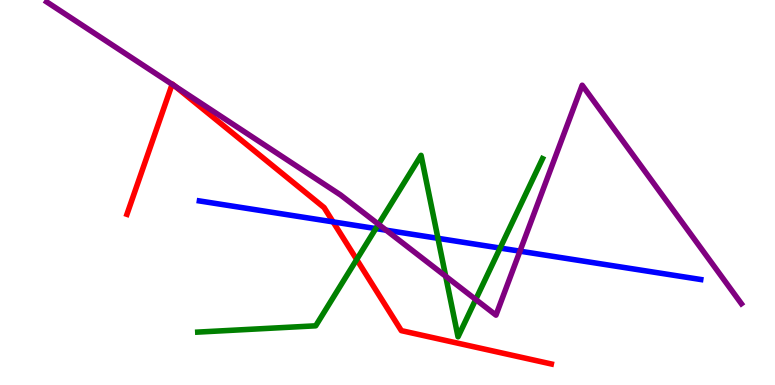[{'lines': ['blue', 'red'], 'intersections': [{'x': 4.3, 'y': 4.24}]}, {'lines': ['green', 'red'], 'intersections': [{'x': 4.6, 'y': 3.26}]}, {'lines': ['purple', 'red'], 'intersections': [{'x': 2.22, 'y': 7.81}, {'x': 2.25, 'y': 7.77}]}, {'lines': ['blue', 'green'], 'intersections': [{'x': 4.85, 'y': 4.06}, {'x': 5.65, 'y': 3.81}, {'x': 6.45, 'y': 3.56}]}, {'lines': ['blue', 'purple'], 'intersections': [{'x': 4.98, 'y': 4.02}, {'x': 6.71, 'y': 3.48}]}, {'lines': ['green', 'purple'], 'intersections': [{'x': 4.88, 'y': 4.17}, {'x': 5.75, 'y': 2.82}, {'x': 6.14, 'y': 2.22}]}]